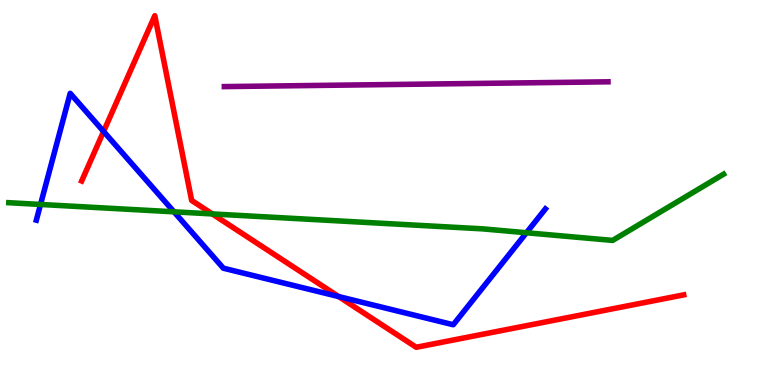[{'lines': ['blue', 'red'], 'intersections': [{'x': 1.34, 'y': 6.59}, {'x': 4.37, 'y': 2.3}]}, {'lines': ['green', 'red'], 'intersections': [{'x': 2.74, 'y': 4.44}]}, {'lines': ['purple', 'red'], 'intersections': []}, {'lines': ['blue', 'green'], 'intersections': [{'x': 0.523, 'y': 4.69}, {'x': 2.24, 'y': 4.5}, {'x': 6.79, 'y': 3.95}]}, {'lines': ['blue', 'purple'], 'intersections': []}, {'lines': ['green', 'purple'], 'intersections': []}]